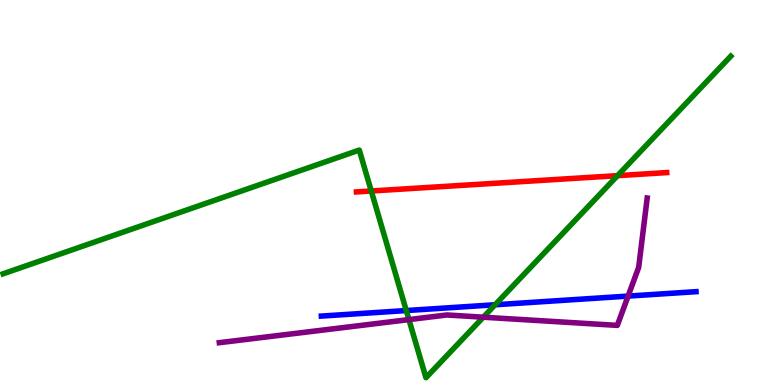[{'lines': ['blue', 'red'], 'intersections': []}, {'lines': ['green', 'red'], 'intersections': [{'x': 4.79, 'y': 5.04}, {'x': 7.97, 'y': 5.44}]}, {'lines': ['purple', 'red'], 'intersections': []}, {'lines': ['blue', 'green'], 'intersections': [{'x': 5.24, 'y': 1.93}, {'x': 6.39, 'y': 2.08}]}, {'lines': ['blue', 'purple'], 'intersections': [{'x': 8.1, 'y': 2.31}]}, {'lines': ['green', 'purple'], 'intersections': [{'x': 5.28, 'y': 1.7}, {'x': 6.24, 'y': 1.76}]}]